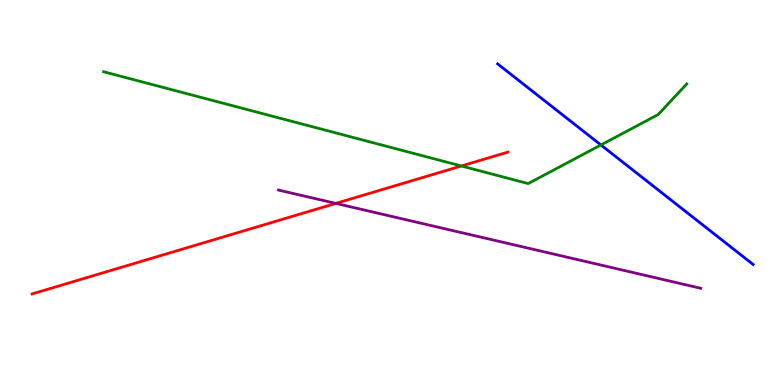[{'lines': ['blue', 'red'], 'intersections': []}, {'lines': ['green', 'red'], 'intersections': [{'x': 5.95, 'y': 5.69}]}, {'lines': ['purple', 'red'], 'intersections': [{'x': 4.33, 'y': 4.72}]}, {'lines': ['blue', 'green'], 'intersections': [{'x': 7.75, 'y': 6.23}]}, {'lines': ['blue', 'purple'], 'intersections': []}, {'lines': ['green', 'purple'], 'intersections': []}]